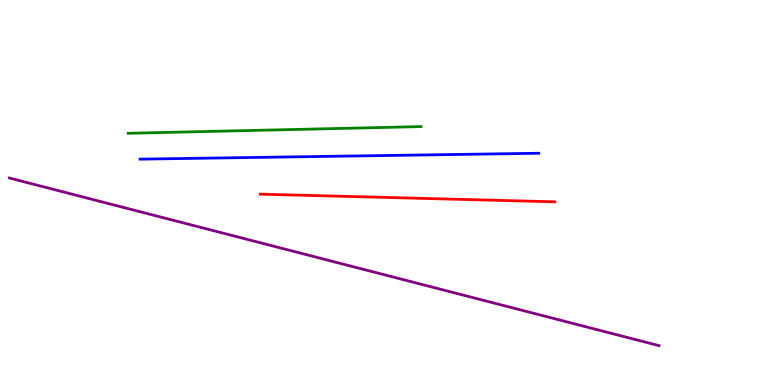[{'lines': ['blue', 'red'], 'intersections': []}, {'lines': ['green', 'red'], 'intersections': []}, {'lines': ['purple', 'red'], 'intersections': []}, {'lines': ['blue', 'green'], 'intersections': []}, {'lines': ['blue', 'purple'], 'intersections': []}, {'lines': ['green', 'purple'], 'intersections': []}]